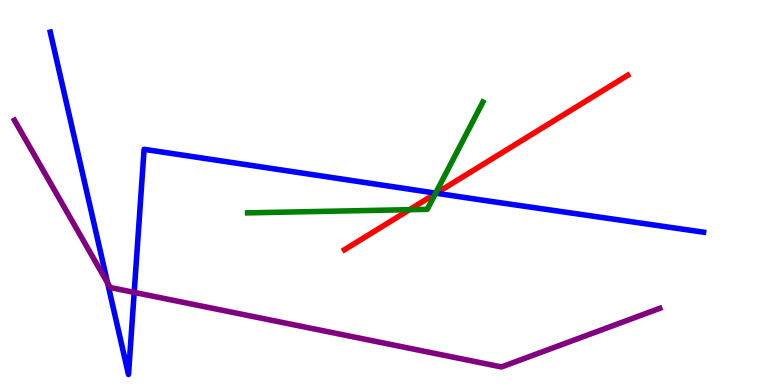[{'lines': ['blue', 'red'], 'intersections': [{'x': 5.63, 'y': 4.98}]}, {'lines': ['green', 'red'], 'intersections': [{'x': 5.28, 'y': 4.55}, {'x': 5.62, 'y': 4.97}]}, {'lines': ['purple', 'red'], 'intersections': []}, {'lines': ['blue', 'green'], 'intersections': [{'x': 5.62, 'y': 4.98}]}, {'lines': ['blue', 'purple'], 'intersections': [{'x': 1.39, 'y': 2.65}, {'x': 1.73, 'y': 2.41}]}, {'lines': ['green', 'purple'], 'intersections': []}]